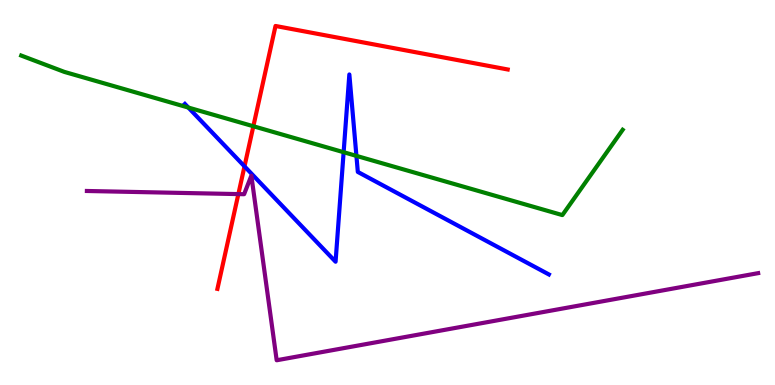[{'lines': ['blue', 'red'], 'intersections': [{'x': 3.15, 'y': 5.68}]}, {'lines': ['green', 'red'], 'intersections': [{'x': 3.27, 'y': 6.72}]}, {'lines': ['purple', 'red'], 'intersections': [{'x': 3.08, 'y': 4.96}]}, {'lines': ['blue', 'green'], 'intersections': [{'x': 2.43, 'y': 7.21}, {'x': 4.43, 'y': 6.05}, {'x': 4.6, 'y': 5.95}]}, {'lines': ['blue', 'purple'], 'intersections': []}, {'lines': ['green', 'purple'], 'intersections': []}]